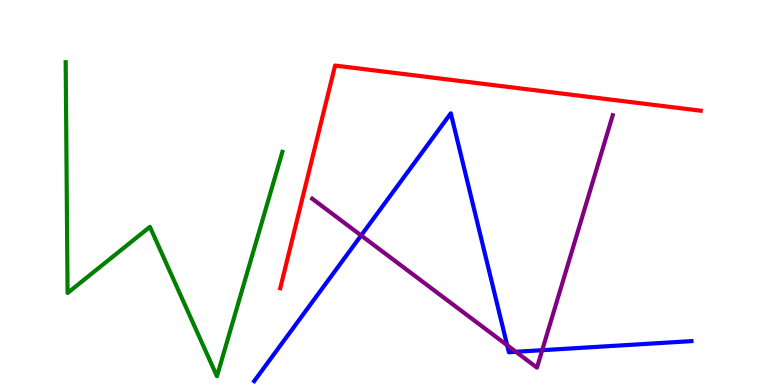[{'lines': ['blue', 'red'], 'intersections': []}, {'lines': ['green', 'red'], 'intersections': []}, {'lines': ['purple', 'red'], 'intersections': []}, {'lines': ['blue', 'green'], 'intersections': []}, {'lines': ['blue', 'purple'], 'intersections': [{'x': 4.66, 'y': 3.88}, {'x': 6.54, 'y': 1.03}, {'x': 6.66, 'y': 0.862}, {'x': 7.0, 'y': 0.904}]}, {'lines': ['green', 'purple'], 'intersections': []}]